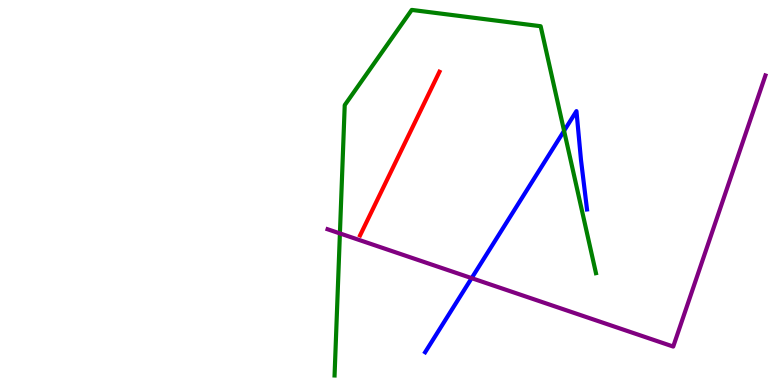[{'lines': ['blue', 'red'], 'intersections': []}, {'lines': ['green', 'red'], 'intersections': []}, {'lines': ['purple', 'red'], 'intersections': []}, {'lines': ['blue', 'green'], 'intersections': [{'x': 7.28, 'y': 6.6}]}, {'lines': ['blue', 'purple'], 'intersections': [{'x': 6.09, 'y': 2.78}]}, {'lines': ['green', 'purple'], 'intersections': [{'x': 4.39, 'y': 3.94}]}]